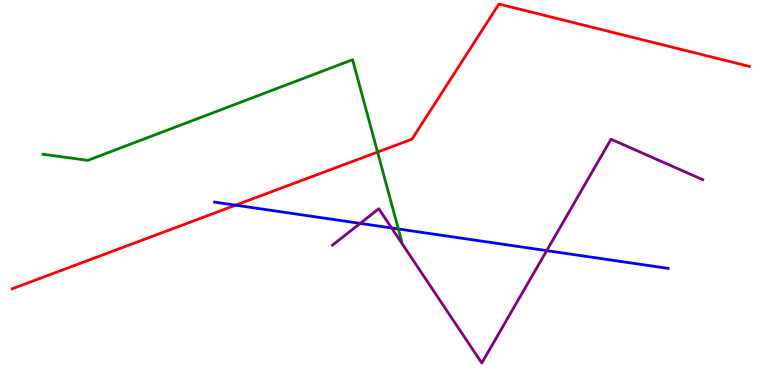[{'lines': ['blue', 'red'], 'intersections': [{'x': 3.04, 'y': 4.67}]}, {'lines': ['green', 'red'], 'intersections': [{'x': 4.87, 'y': 6.05}]}, {'lines': ['purple', 'red'], 'intersections': []}, {'lines': ['blue', 'green'], 'intersections': [{'x': 5.14, 'y': 4.05}]}, {'lines': ['blue', 'purple'], 'intersections': [{'x': 4.65, 'y': 4.2}, {'x': 5.05, 'y': 4.08}, {'x': 7.05, 'y': 3.49}]}, {'lines': ['green', 'purple'], 'intersections': []}]